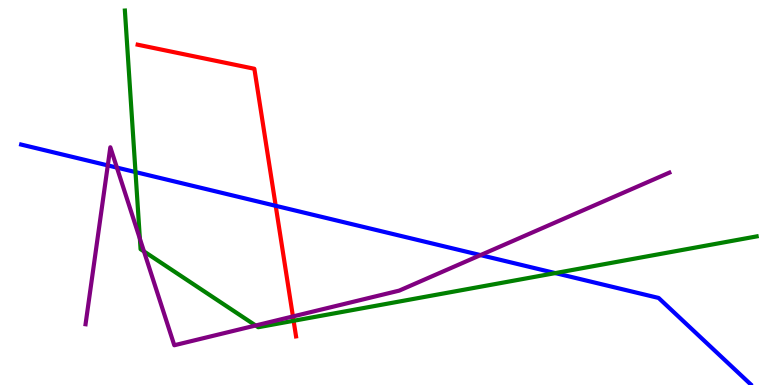[{'lines': ['blue', 'red'], 'intersections': [{'x': 3.56, 'y': 4.65}]}, {'lines': ['green', 'red'], 'intersections': [{'x': 3.79, 'y': 1.67}]}, {'lines': ['purple', 'red'], 'intersections': [{'x': 3.78, 'y': 1.78}]}, {'lines': ['blue', 'green'], 'intersections': [{'x': 1.75, 'y': 5.53}, {'x': 7.17, 'y': 2.91}]}, {'lines': ['blue', 'purple'], 'intersections': [{'x': 1.39, 'y': 5.7}, {'x': 1.51, 'y': 5.65}, {'x': 6.2, 'y': 3.37}]}, {'lines': ['green', 'purple'], 'intersections': [{'x': 1.8, 'y': 3.8}, {'x': 1.86, 'y': 3.47}, {'x': 3.3, 'y': 1.55}]}]